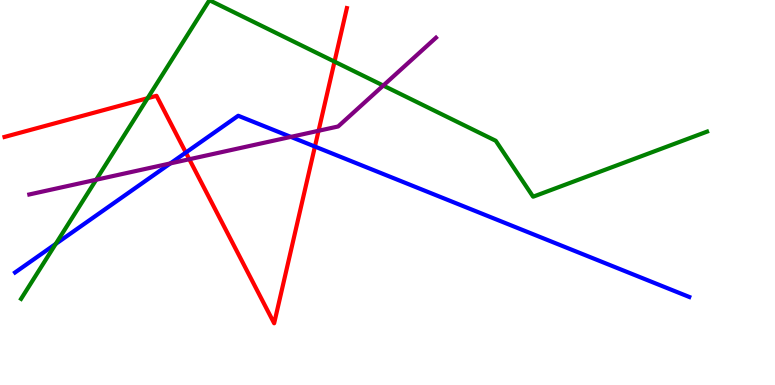[{'lines': ['blue', 'red'], 'intersections': [{'x': 2.4, 'y': 6.04}, {'x': 4.06, 'y': 6.19}]}, {'lines': ['green', 'red'], 'intersections': [{'x': 1.9, 'y': 7.45}, {'x': 4.32, 'y': 8.4}]}, {'lines': ['purple', 'red'], 'intersections': [{'x': 2.44, 'y': 5.86}, {'x': 4.11, 'y': 6.6}]}, {'lines': ['blue', 'green'], 'intersections': [{'x': 0.719, 'y': 3.66}]}, {'lines': ['blue', 'purple'], 'intersections': [{'x': 2.2, 'y': 5.76}, {'x': 3.75, 'y': 6.44}]}, {'lines': ['green', 'purple'], 'intersections': [{'x': 1.24, 'y': 5.33}, {'x': 4.95, 'y': 7.78}]}]